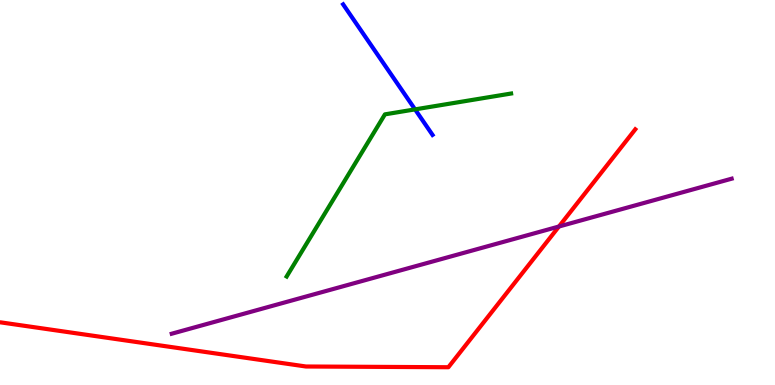[{'lines': ['blue', 'red'], 'intersections': []}, {'lines': ['green', 'red'], 'intersections': []}, {'lines': ['purple', 'red'], 'intersections': [{'x': 7.21, 'y': 4.12}]}, {'lines': ['blue', 'green'], 'intersections': [{'x': 5.36, 'y': 7.16}]}, {'lines': ['blue', 'purple'], 'intersections': []}, {'lines': ['green', 'purple'], 'intersections': []}]